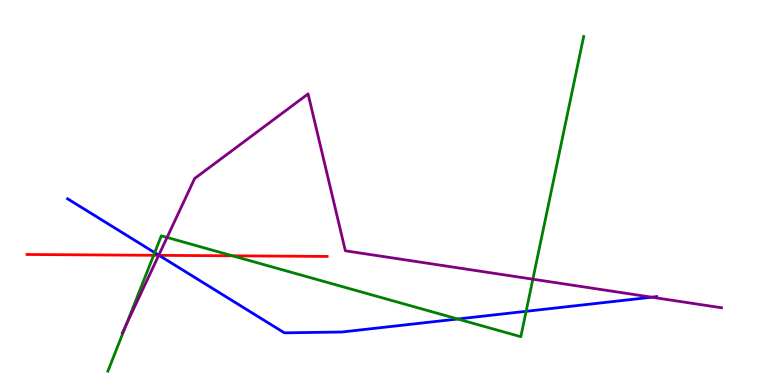[{'lines': ['blue', 'red'], 'intersections': [{'x': 2.05, 'y': 3.37}]}, {'lines': ['green', 'red'], 'intersections': [{'x': 1.98, 'y': 3.37}, {'x': 3.0, 'y': 3.36}]}, {'lines': ['purple', 'red'], 'intersections': [{'x': 2.05, 'y': 3.37}]}, {'lines': ['blue', 'green'], 'intersections': [{'x': 2.0, 'y': 3.44}, {'x': 5.91, 'y': 1.71}, {'x': 6.79, 'y': 1.91}]}, {'lines': ['blue', 'purple'], 'intersections': [{'x': 2.05, 'y': 3.37}, {'x': 8.41, 'y': 2.28}]}, {'lines': ['green', 'purple'], 'intersections': [{'x': 1.63, 'y': 1.56}, {'x': 2.16, 'y': 3.83}, {'x': 6.88, 'y': 2.75}]}]